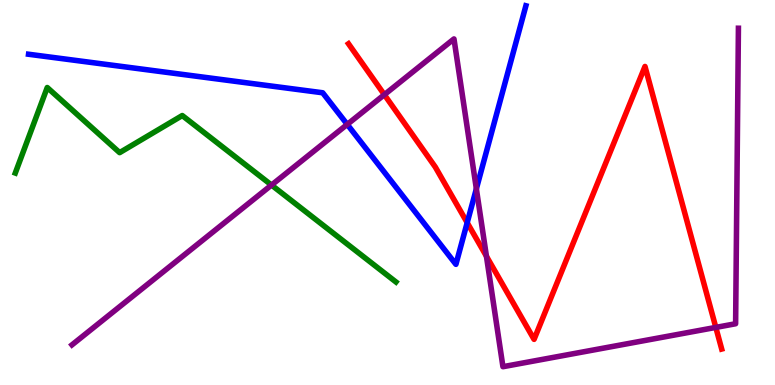[{'lines': ['blue', 'red'], 'intersections': [{'x': 6.03, 'y': 4.22}]}, {'lines': ['green', 'red'], 'intersections': []}, {'lines': ['purple', 'red'], 'intersections': [{'x': 4.96, 'y': 7.54}, {'x': 6.28, 'y': 3.34}, {'x': 9.24, 'y': 1.5}]}, {'lines': ['blue', 'green'], 'intersections': []}, {'lines': ['blue', 'purple'], 'intersections': [{'x': 4.48, 'y': 6.77}, {'x': 6.15, 'y': 5.1}]}, {'lines': ['green', 'purple'], 'intersections': [{'x': 3.5, 'y': 5.19}]}]